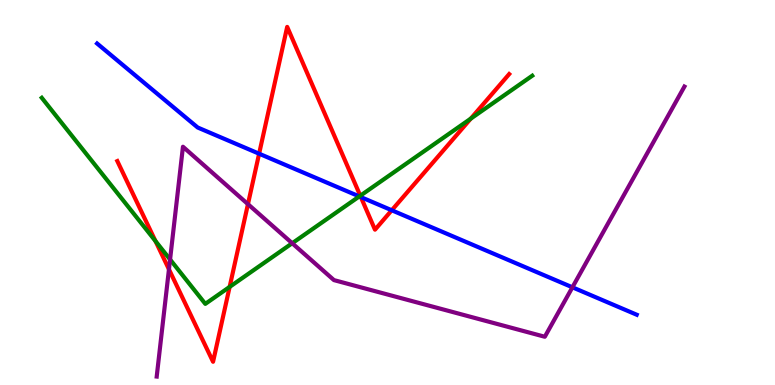[{'lines': ['blue', 'red'], 'intersections': [{'x': 3.34, 'y': 6.01}, {'x': 4.66, 'y': 4.88}, {'x': 5.05, 'y': 4.54}]}, {'lines': ['green', 'red'], 'intersections': [{'x': 2.01, 'y': 3.74}, {'x': 2.96, 'y': 2.55}, {'x': 4.65, 'y': 4.92}, {'x': 6.07, 'y': 6.92}]}, {'lines': ['purple', 'red'], 'intersections': [{'x': 2.18, 'y': 3.0}, {'x': 3.2, 'y': 4.7}]}, {'lines': ['blue', 'green'], 'intersections': [{'x': 4.64, 'y': 4.9}]}, {'lines': ['blue', 'purple'], 'intersections': [{'x': 7.39, 'y': 2.54}]}, {'lines': ['green', 'purple'], 'intersections': [{'x': 2.19, 'y': 3.26}, {'x': 3.77, 'y': 3.68}]}]